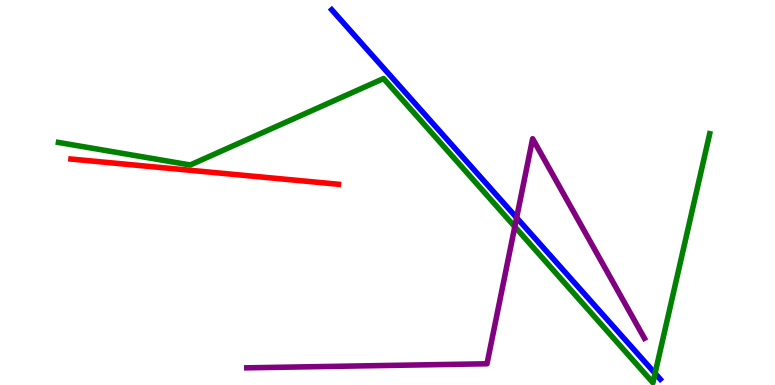[{'lines': ['blue', 'red'], 'intersections': []}, {'lines': ['green', 'red'], 'intersections': []}, {'lines': ['purple', 'red'], 'intersections': []}, {'lines': ['blue', 'green'], 'intersections': [{'x': 8.45, 'y': 0.303}]}, {'lines': ['blue', 'purple'], 'intersections': [{'x': 6.67, 'y': 4.35}]}, {'lines': ['green', 'purple'], 'intersections': [{'x': 6.64, 'y': 4.11}]}]